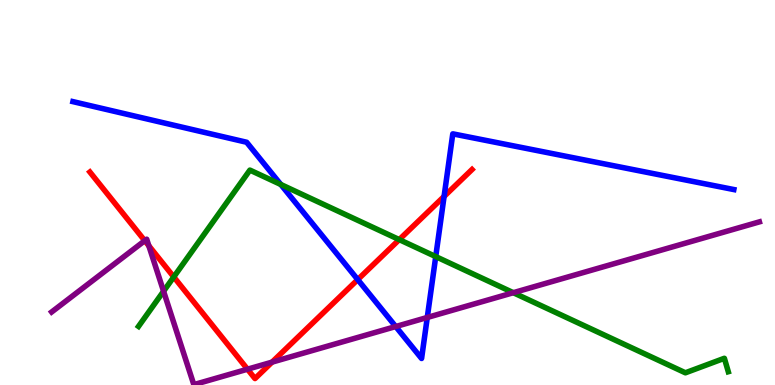[{'lines': ['blue', 'red'], 'intersections': [{'x': 4.62, 'y': 2.74}, {'x': 5.73, 'y': 4.9}]}, {'lines': ['green', 'red'], 'intersections': [{'x': 2.24, 'y': 2.81}, {'x': 5.15, 'y': 3.78}]}, {'lines': ['purple', 'red'], 'intersections': [{'x': 1.87, 'y': 3.75}, {'x': 1.92, 'y': 3.62}, {'x': 3.19, 'y': 0.41}, {'x': 3.51, 'y': 0.594}]}, {'lines': ['blue', 'green'], 'intersections': [{'x': 3.62, 'y': 5.21}, {'x': 5.62, 'y': 3.34}]}, {'lines': ['blue', 'purple'], 'intersections': [{'x': 5.11, 'y': 1.52}, {'x': 5.51, 'y': 1.75}]}, {'lines': ['green', 'purple'], 'intersections': [{'x': 2.11, 'y': 2.44}, {'x': 6.62, 'y': 2.4}]}]